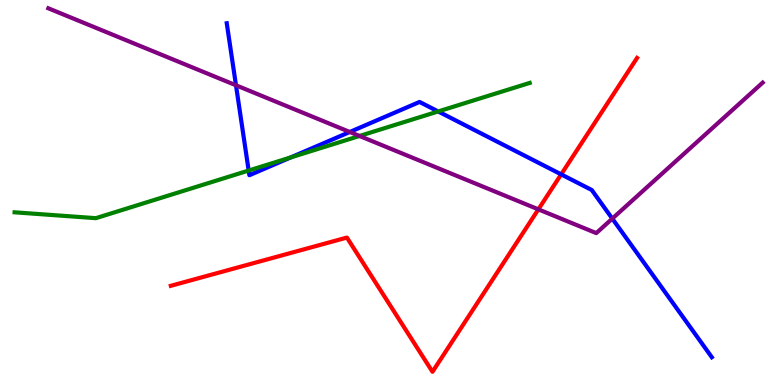[{'lines': ['blue', 'red'], 'intersections': [{'x': 7.24, 'y': 5.47}]}, {'lines': ['green', 'red'], 'intersections': []}, {'lines': ['purple', 'red'], 'intersections': [{'x': 6.95, 'y': 4.56}]}, {'lines': ['blue', 'green'], 'intersections': [{'x': 3.21, 'y': 5.57}, {'x': 3.75, 'y': 5.91}, {'x': 5.65, 'y': 7.1}]}, {'lines': ['blue', 'purple'], 'intersections': [{'x': 3.04, 'y': 7.78}, {'x': 4.51, 'y': 6.57}, {'x': 7.9, 'y': 4.32}]}, {'lines': ['green', 'purple'], 'intersections': [{'x': 4.64, 'y': 6.47}]}]